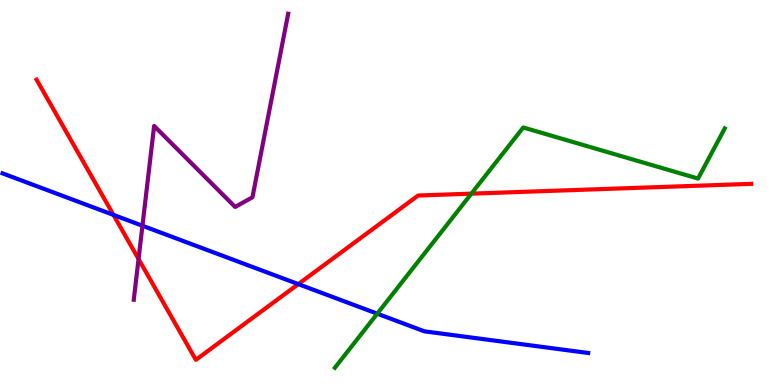[{'lines': ['blue', 'red'], 'intersections': [{'x': 1.46, 'y': 4.42}, {'x': 3.85, 'y': 2.62}]}, {'lines': ['green', 'red'], 'intersections': [{'x': 6.08, 'y': 4.97}]}, {'lines': ['purple', 'red'], 'intersections': [{'x': 1.79, 'y': 3.27}]}, {'lines': ['blue', 'green'], 'intersections': [{'x': 4.87, 'y': 1.85}]}, {'lines': ['blue', 'purple'], 'intersections': [{'x': 1.84, 'y': 4.14}]}, {'lines': ['green', 'purple'], 'intersections': []}]